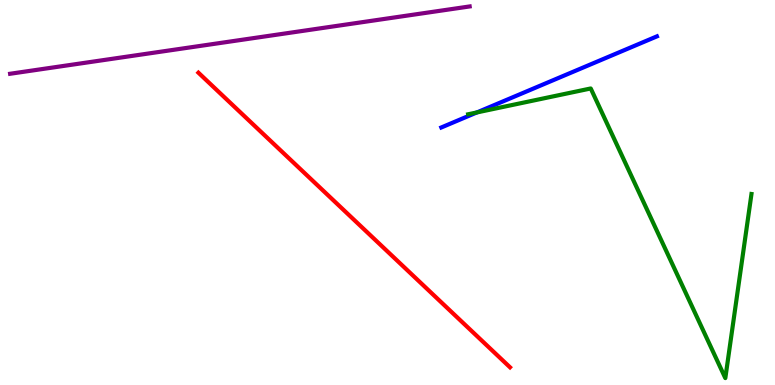[{'lines': ['blue', 'red'], 'intersections': []}, {'lines': ['green', 'red'], 'intersections': []}, {'lines': ['purple', 'red'], 'intersections': []}, {'lines': ['blue', 'green'], 'intersections': [{'x': 6.15, 'y': 7.08}]}, {'lines': ['blue', 'purple'], 'intersections': []}, {'lines': ['green', 'purple'], 'intersections': []}]